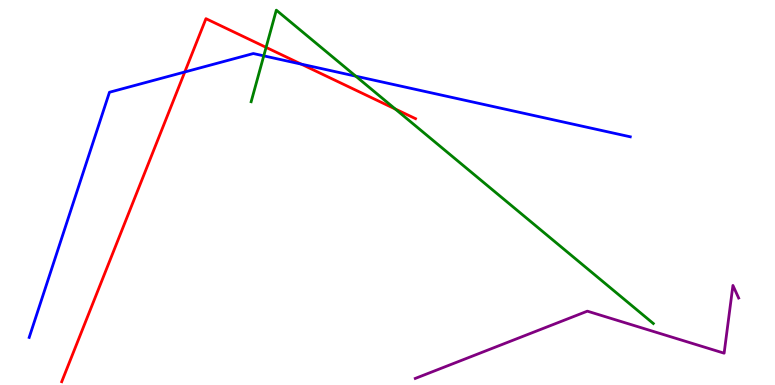[{'lines': ['blue', 'red'], 'intersections': [{'x': 2.38, 'y': 8.13}, {'x': 3.89, 'y': 8.33}]}, {'lines': ['green', 'red'], 'intersections': [{'x': 3.43, 'y': 8.77}, {'x': 5.1, 'y': 7.17}]}, {'lines': ['purple', 'red'], 'intersections': []}, {'lines': ['blue', 'green'], 'intersections': [{'x': 3.4, 'y': 8.55}, {'x': 4.59, 'y': 8.02}]}, {'lines': ['blue', 'purple'], 'intersections': []}, {'lines': ['green', 'purple'], 'intersections': []}]